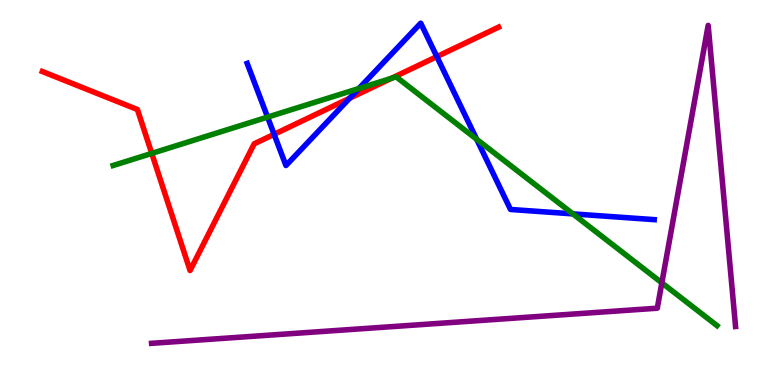[{'lines': ['blue', 'red'], 'intersections': [{'x': 3.54, 'y': 6.51}, {'x': 4.51, 'y': 7.45}, {'x': 5.64, 'y': 8.53}]}, {'lines': ['green', 'red'], 'intersections': [{'x': 1.96, 'y': 6.02}, {'x': 5.05, 'y': 7.97}]}, {'lines': ['purple', 'red'], 'intersections': []}, {'lines': ['blue', 'green'], 'intersections': [{'x': 3.45, 'y': 6.96}, {'x': 4.63, 'y': 7.7}, {'x': 6.15, 'y': 6.38}, {'x': 7.39, 'y': 4.44}]}, {'lines': ['blue', 'purple'], 'intersections': []}, {'lines': ['green', 'purple'], 'intersections': [{'x': 8.54, 'y': 2.65}]}]